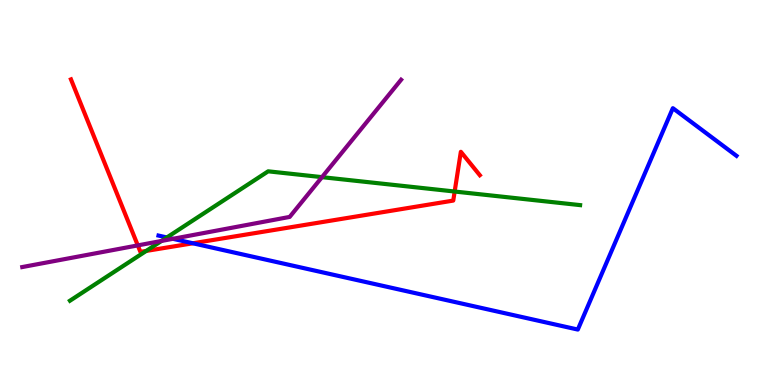[{'lines': ['blue', 'red'], 'intersections': [{'x': 2.49, 'y': 3.68}]}, {'lines': ['green', 'red'], 'intersections': [{'x': 1.89, 'y': 3.48}, {'x': 5.87, 'y': 5.03}]}, {'lines': ['purple', 'red'], 'intersections': [{'x': 1.78, 'y': 3.63}]}, {'lines': ['blue', 'green'], 'intersections': [{'x': 2.15, 'y': 3.83}]}, {'lines': ['blue', 'purple'], 'intersections': [{'x': 2.23, 'y': 3.8}]}, {'lines': ['green', 'purple'], 'intersections': [{'x': 2.08, 'y': 3.74}, {'x': 4.15, 'y': 5.4}]}]